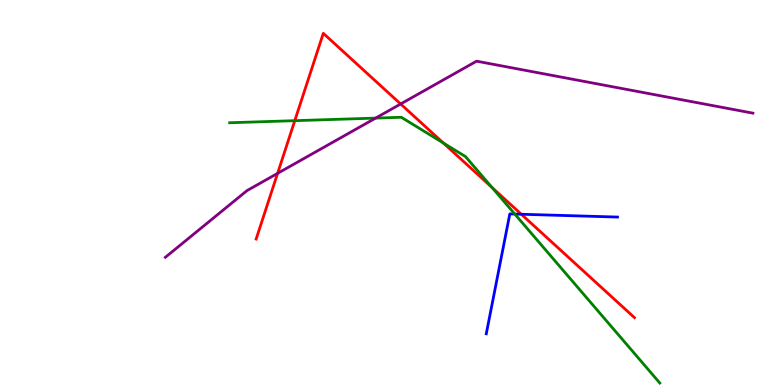[{'lines': ['blue', 'red'], 'intersections': [{'x': 6.73, 'y': 4.44}]}, {'lines': ['green', 'red'], 'intersections': [{'x': 3.8, 'y': 6.87}, {'x': 5.72, 'y': 6.29}, {'x': 6.35, 'y': 5.13}]}, {'lines': ['purple', 'red'], 'intersections': [{'x': 3.58, 'y': 5.5}, {'x': 5.17, 'y': 7.3}]}, {'lines': ['blue', 'green'], 'intersections': [{'x': 6.64, 'y': 4.44}]}, {'lines': ['blue', 'purple'], 'intersections': []}, {'lines': ['green', 'purple'], 'intersections': [{'x': 4.85, 'y': 6.93}]}]